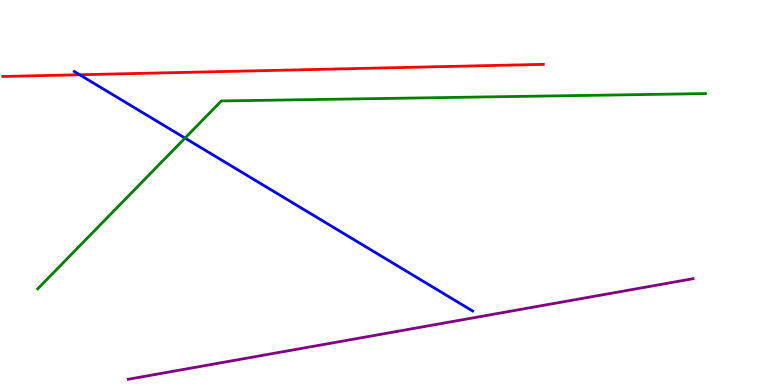[{'lines': ['blue', 'red'], 'intersections': [{'x': 1.03, 'y': 8.06}]}, {'lines': ['green', 'red'], 'intersections': []}, {'lines': ['purple', 'red'], 'intersections': []}, {'lines': ['blue', 'green'], 'intersections': [{'x': 2.39, 'y': 6.41}]}, {'lines': ['blue', 'purple'], 'intersections': []}, {'lines': ['green', 'purple'], 'intersections': []}]